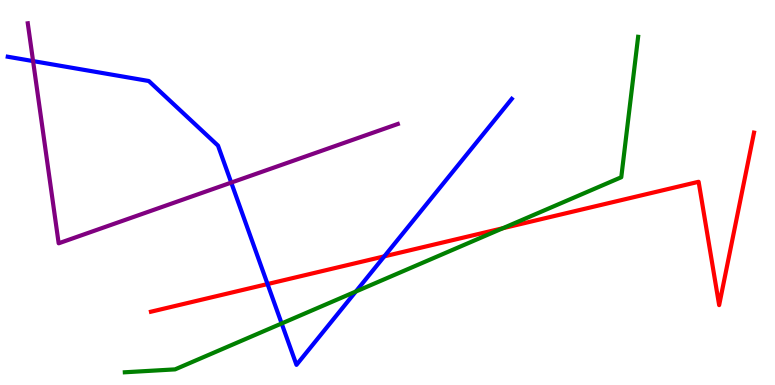[{'lines': ['blue', 'red'], 'intersections': [{'x': 3.45, 'y': 2.62}, {'x': 4.96, 'y': 3.34}]}, {'lines': ['green', 'red'], 'intersections': [{'x': 6.49, 'y': 4.07}]}, {'lines': ['purple', 'red'], 'intersections': []}, {'lines': ['blue', 'green'], 'intersections': [{'x': 3.63, 'y': 1.6}, {'x': 4.59, 'y': 2.43}]}, {'lines': ['blue', 'purple'], 'intersections': [{'x': 0.427, 'y': 8.41}, {'x': 2.98, 'y': 5.26}]}, {'lines': ['green', 'purple'], 'intersections': []}]